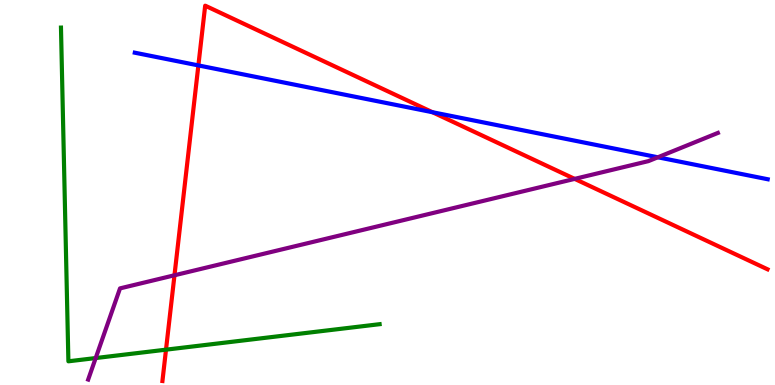[{'lines': ['blue', 'red'], 'intersections': [{'x': 2.56, 'y': 8.3}, {'x': 5.58, 'y': 7.09}]}, {'lines': ['green', 'red'], 'intersections': [{'x': 2.14, 'y': 0.918}]}, {'lines': ['purple', 'red'], 'intersections': [{'x': 2.25, 'y': 2.85}, {'x': 7.42, 'y': 5.35}]}, {'lines': ['blue', 'green'], 'intersections': []}, {'lines': ['blue', 'purple'], 'intersections': [{'x': 8.49, 'y': 5.91}]}, {'lines': ['green', 'purple'], 'intersections': [{'x': 1.23, 'y': 0.7}]}]